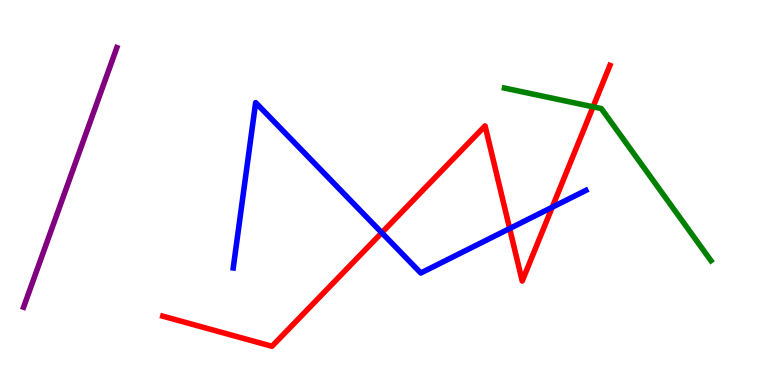[{'lines': ['blue', 'red'], 'intersections': [{'x': 4.93, 'y': 3.95}, {'x': 6.58, 'y': 4.06}, {'x': 7.13, 'y': 4.62}]}, {'lines': ['green', 'red'], 'intersections': [{'x': 7.65, 'y': 7.23}]}, {'lines': ['purple', 'red'], 'intersections': []}, {'lines': ['blue', 'green'], 'intersections': []}, {'lines': ['blue', 'purple'], 'intersections': []}, {'lines': ['green', 'purple'], 'intersections': []}]